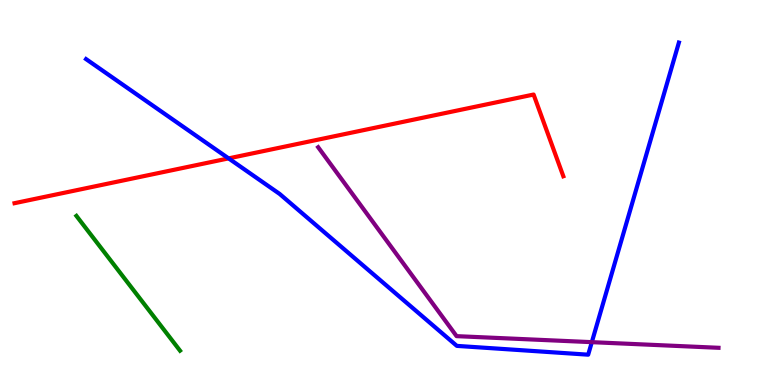[{'lines': ['blue', 'red'], 'intersections': [{'x': 2.95, 'y': 5.89}]}, {'lines': ['green', 'red'], 'intersections': []}, {'lines': ['purple', 'red'], 'intersections': []}, {'lines': ['blue', 'green'], 'intersections': []}, {'lines': ['blue', 'purple'], 'intersections': [{'x': 7.64, 'y': 1.11}]}, {'lines': ['green', 'purple'], 'intersections': []}]